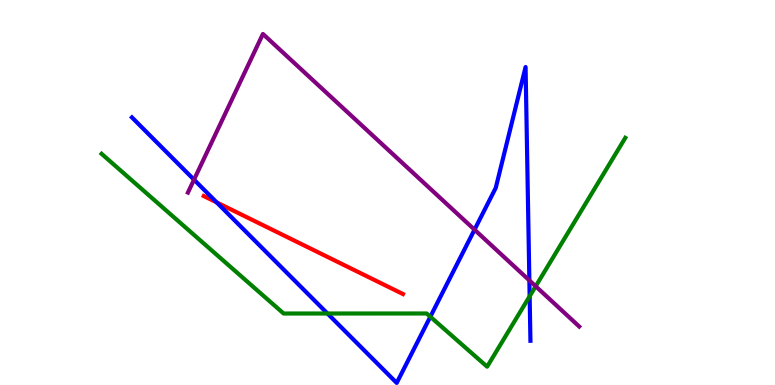[{'lines': ['blue', 'red'], 'intersections': [{'x': 2.8, 'y': 4.74}]}, {'lines': ['green', 'red'], 'intersections': []}, {'lines': ['purple', 'red'], 'intersections': []}, {'lines': ['blue', 'green'], 'intersections': [{'x': 4.23, 'y': 1.86}, {'x': 5.55, 'y': 1.77}, {'x': 6.83, 'y': 2.3}]}, {'lines': ['blue', 'purple'], 'intersections': [{'x': 2.5, 'y': 5.33}, {'x': 6.12, 'y': 4.03}, {'x': 6.83, 'y': 2.72}]}, {'lines': ['green', 'purple'], 'intersections': [{'x': 6.91, 'y': 2.56}]}]